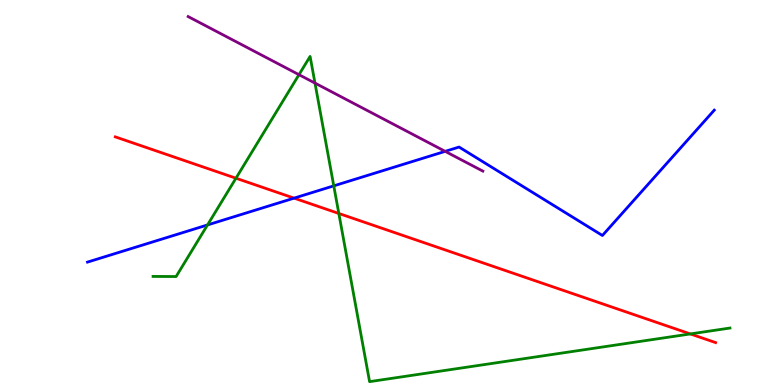[{'lines': ['blue', 'red'], 'intersections': [{'x': 3.79, 'y': 4.85}]}, {'lines': ['green', 'red'], 'intersections': [{'x': 3.04, 'y': 5.37}, {'x': 4.37, 'y': 4.46}, {'x': 8.91, 'y': 1.33}]}, {'lines': ['purple', 'red'], 'intersections': []}, {'lines': ['blue', 'green'], 'intersections': [{'x': 2.68, 'y': 4.16}, {'x': 4.31, 'y': 5.17}]}, {'lines': ['blue', 'purple'], 'intersections': [{'x': 5.74, 'y': 6.07}]}, {'lines': ['green', 'purple'], 'intersections': [{'x': 3.86, 'y': 8.06}, {'x': 4.06, 'y': 7.84}]}]